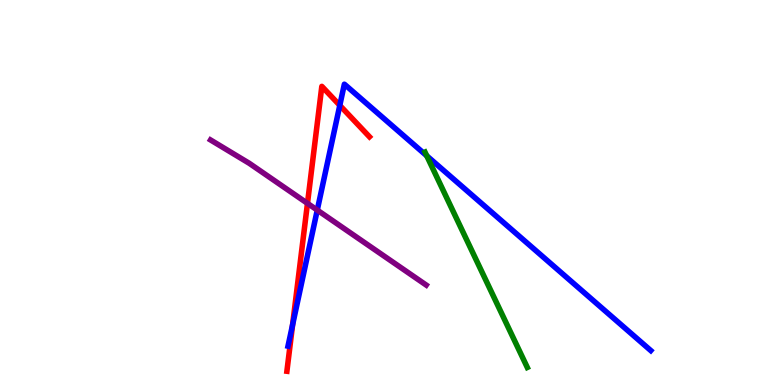[{'lines': ['blue', 'red'], 'intersections': [{'x': 3.78, 'y': 1.56}, {'x': 4.38, 'y': 7.26}]}, {'lines': ['green', 'red'], 'intersections': []}, {'lines': ['purple', 'red'], 'intersections': [{'x': 3.97, 'y': 4.72}]}, {'lines': ['blue', 'green'], 'intersections': [{'x': 5.51, 'y': 5.95}]}, {'lines': ['blue', 'purple'], 'intersections': [{'x': 4.09, 'y': 4.54}]}, {'lines': ['green', 'purple'], 'intersections': []}]